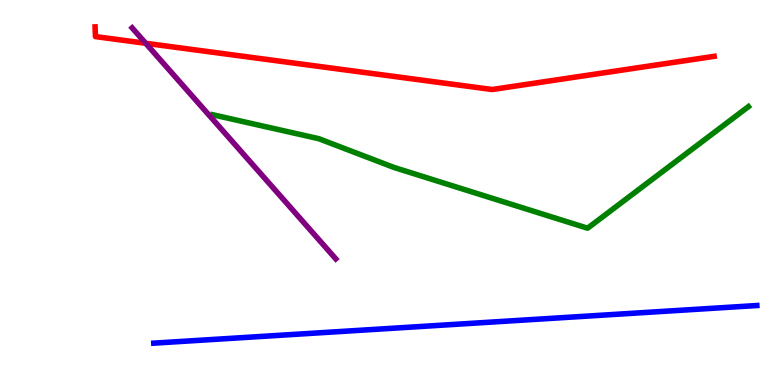[{'lines': ['blue', 'red'], 'intersections': []}, {'lines': ['green', 'red'], 'intersections': []}, {'lines': ['purple', 'red'], 'intersections': [{'x': 1.88, 'y': 8.88}]}, {'lines': ['blue', 'green'], 'intersections': []}, {'lines': ['blue', 'purple'], 'intersections': []}, {'lines': ['green', 'purple'], 'intersections': []}]